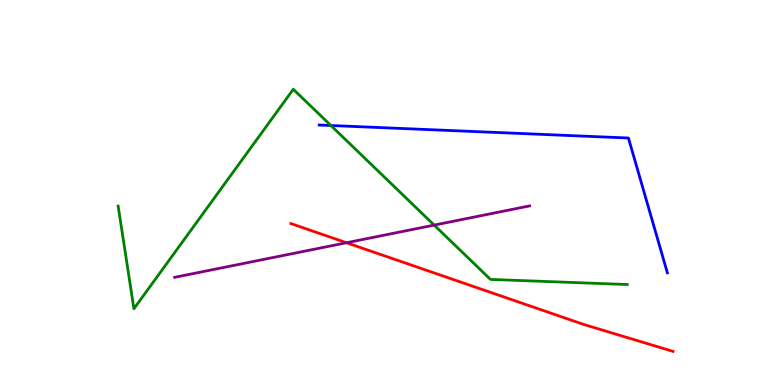[{'lines': ['blue', 'red'], 'intersections': []}, {'lines': ['green', 'red'], 'intersections': []}, {'lines': ['purple', 'red'], 'intersections': [{'x': 4.47, 'y': 3.69}]}, {'lines': ['blue', 'green'], 'intersections': [{'x': 4.27, 'y': 6.74}]}, {'lines': ['blue', 'purple'], 'intersections': []}, {'lines': ['green', 'purple'], 'intersections': [{'x': 5.6, 'y': 4.15}]}]